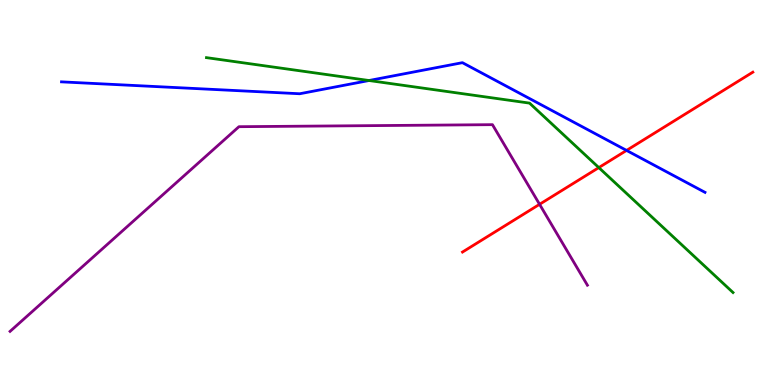[{'lines': ['blue', 'red'], 'intersections': [{'x': 8.08, 'y': 6.09}]}, {'lines': ['green', 'red'], 'intersections': [{'x': 7.73, 'y': 5.65}]}, {'lines': ['purple', 'red'], 'intersections': [{'x': 6.96, 'y': 4.69}]}, {'lines': ['blue', 'green'], 'intersections': [{'x': 4.76, 'y': 7.91}]}, {'lines': ['blue', 'purple'], 'intersections': []}, {'lines': ['green', 'purple'], 'intersections': []}]